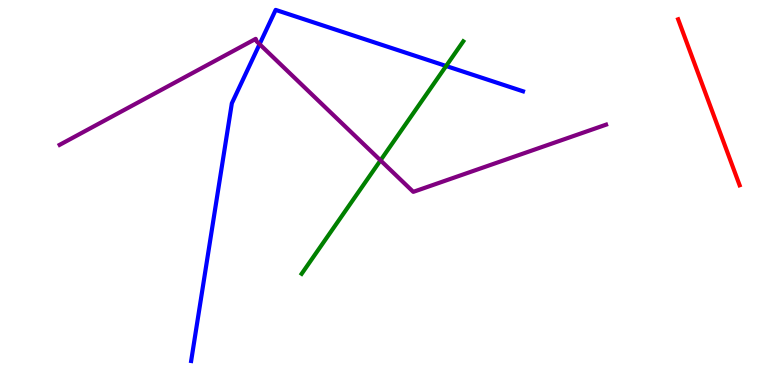[{'lines': ['blue', 'red'], 'intersections': []}, {'lines': ['green', 'red'], 'intersections': []}, {'lines': ['purple', 'red'], 'intersections': []}, {'lines': ['blue', 'green'], 'intersections': [{'x': 5.76, 'y': 8.29}]}, {'lines': ['blue', 'purple'], 'intersections': [{'x': 3.35, 'y': 8.85}]}, {'lines': ['green', 'purple'], 'intersections': [{'x': 4.91, 'y': 5.83}]}]